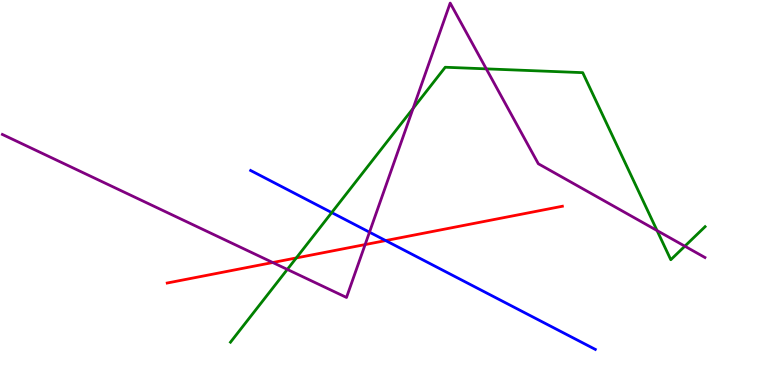[{'lines': ['blue', 'red'], 'intersections': [{'x': 4.98, 'y': 3.75}]}, {'lines': ['green', 'red'], 'intersections': [{'x': 3.82, 'y': 3.3}]}, {'lines': ['purple', 'red'], 'intersections': [{'x': 3.52, 'y': 3.18}, {'x': 4.71, 'y': 3.65}]}, {'lines': ['blue', 'green'], 'intersections': [{'x': 4.28, 'y': 4.48}]}, {'lines': ['blue', 'purple'], 'intersections': [{'x': 4.77, 'y': 3.97}]}, {'lines': ['green', 'purple'], 'intersections': [{'x': 3.71, 'y': 3.0}, {'x': 5.33, 'y': 7.18}, {'x': 6.27, 'y': 8.21}, {'x': 8.48, 'y': 4.01}, {'x': 8.84, 'y': 3.61}]}]